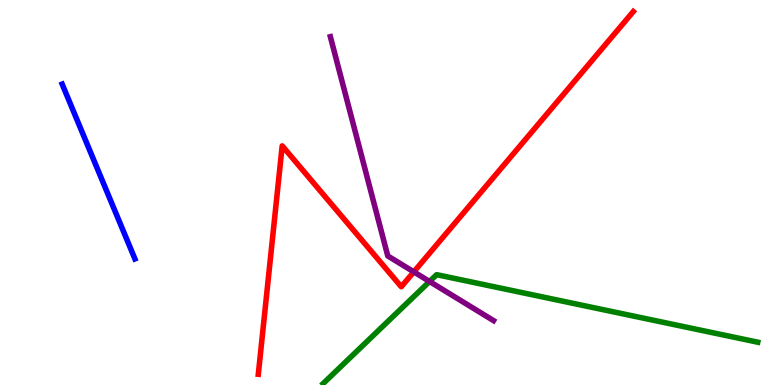[{'lines': ['blue', 'red'], 'intersections': []}, {'lines': ['green', 'red'], 'intersections': []}, {'lines': ['purple', 'red'], 'intersections': [{'x': 5.34, 'y': 2.94}]}, {'lines': ['blue', 'green'], 'intersections': []}, {'lines': ['blue', 'purple'], 'intersections': []}, {'lines': ['green', 'purple'], 'intersections': [{'x': 5.54, 'y': 2.69}]}]